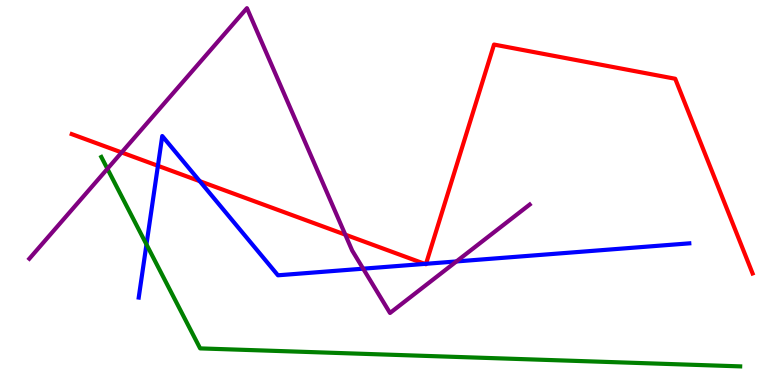[{'lines': ['blue', 'red'], 'intersections': [{'x': 2.04, 'y': 5.69}, {'x': 2.58, 'y': 5.29}, {'x': 5.48, 'y': 3.15}, {'x': 5.5, 'y': 3.15}]}, {'lines': ['green', 'red'], 'intersections': []}, {'lines': ['purple', 'red'], 'intersections': [{'x': 1.57, 'y': 6.04}, {'x': 4.46, 'y': 3.91}]}, {'lines': ['blue', 'green'], 'intersections': [{'x': 1.89, 'y': 3.65}]}, {'lines': ['blue', 'purple'], 'intersections': [{'x': 4.69, 'y': 3.02}, {'x': 5.89, 'y': 3.21}]}, {'lines': ['green', 'purple'], 'intersections': [{'x': 1.39, 'y': 5.62}]}]